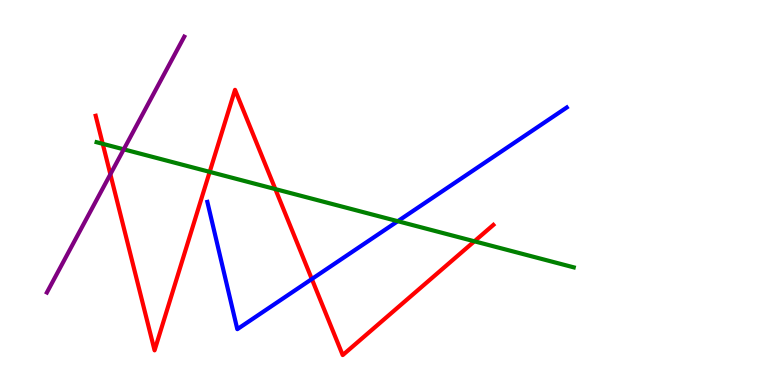[{'lines': ['blue', 'red'], 'intersections': [{'x': 4.02, 'y': 2.75}]}, {'lines': ['green', 'red'], 'intersections': [{'x': 1.33, 'y': 6.26}, {'x': 2.71, 'y': 5.54}, {'x': 3.55, 'y': 5.09}, {'x': 6.12, 'y': 3.73}]}, {'lines': ['purple', 'red'], 'intersections': [{'x': 1.42, 'y': 5.47}]}, {'lines': ['blue', 'green'], 'intersections': [{'x': 5.13, 'y': 4.25}]}, {'lines': ['blue', 'purple'], 'intersections': []}, {'lines': ['green', 'purple'], 'intersections': [{'x': 1.6, 'y': 6.12}]}]